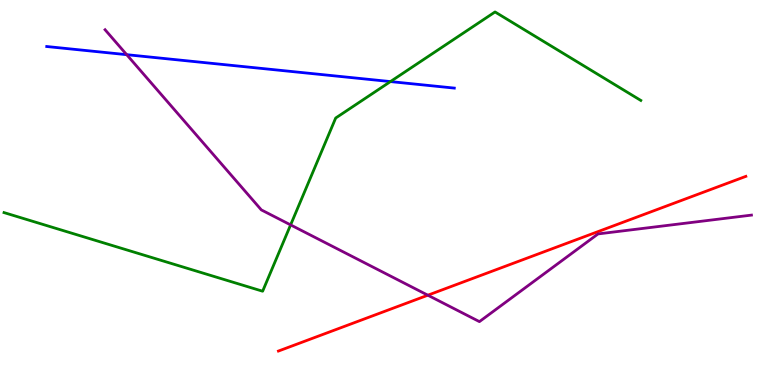[{'lines': ['blue', 'red'], 'intersections': []}, {'lines': ['green', 'red'], 'intersections': []}, {'lines': ['purple', 'red'], 'intersections': [{'x': 5.52, 'y': 2.33}]}, {'lines': ['blue', 'green'], 'intersections': [{'x': 5.04, 'y': 7.88}]}, {'lines': ['blue', 'purple'], 'intersections': [{'x': 1.63, 'y': 8.58}]}, {'lines': ['green', 'purple'], 'intersections': [{'x': 3.75, 'y': 4.16}]}]